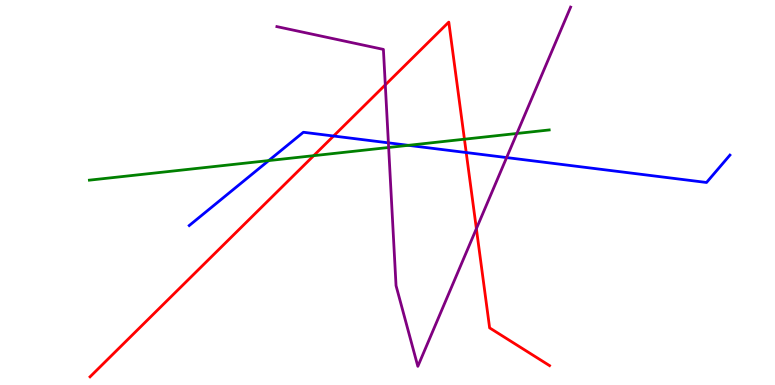[{'lines': ['blue', 'red'], 'intersections': [{'x': 4.3, 'y': 6.47}, {'x': 6.02, 'y': 6.04}]}, {'lines': ['green', 'red'], 'intersections': [{'x': 4.05, 'y': 5.96}, {'x': 5.99, 'y': 6.38}]}, {'lines': ['purple', 'red'], 'intersections': [{'x': 4.97, 'y': 7.8}, {'x': 6.15, 'y': 4.06}]}, {'lines': ['blue', 'green'], 'intersections': [{'x': 3.47, 'y': 5.83}, {'x': 5.27, 'y': 6.23}]}, {'lines': ['blue', 'purple'], 'intersections': [{'x': 5.01, 'y': 6.29}, {'x': 6.54, 'y': 5.91}]}, {'lines': ['green', 'purple'], 'intersections': [{'x': 5.01, 'y': 6.17}, {'x': 6.67, 'y': 6.53}]}]